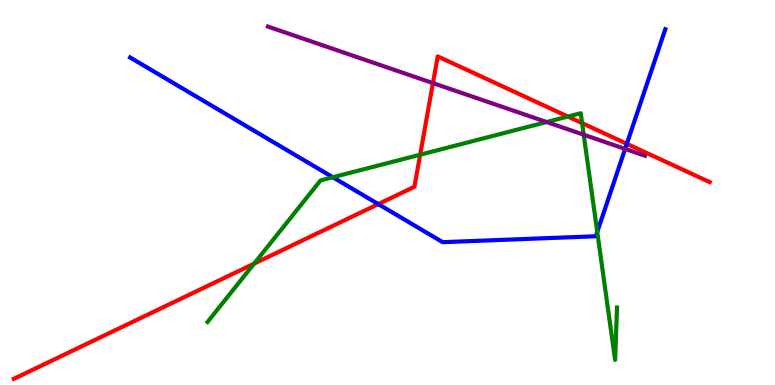[{'lines': ['blue', 'red'], 'intersections': [{'x': 4.88, 'y': 4.7}, {'x': 8.09, 'y': 6.26}]}, {'lines': ['green', 'red'], 'intersections': [{'x': 3.28, 'y': 3.15}, {'x': 5.42, 'y': 5.98}, {'x': 7.33, 'y': 6.97}, {'x': 7.51, 'y': 6.8}]}, {'lines': ['purple', 'red'], 'intersections': [{'x': 5.59, 'y': 7.84}]}, {'lines': ['blue', 'green'], 'intersections': [{'x': 4.29, 'y': 5.4}, {'x': 7.71, 'y': 3.98}]}, {'lines': ['blue', 'purple'], 'intersections': [{'x': 8.07, 'y': 6.13}]}, {'lines': ['green', 'purple'], 'intersections': [{'x': 7.05, 'y': 6.83}, {'x': 7.53, 'y': 6.5}]}]